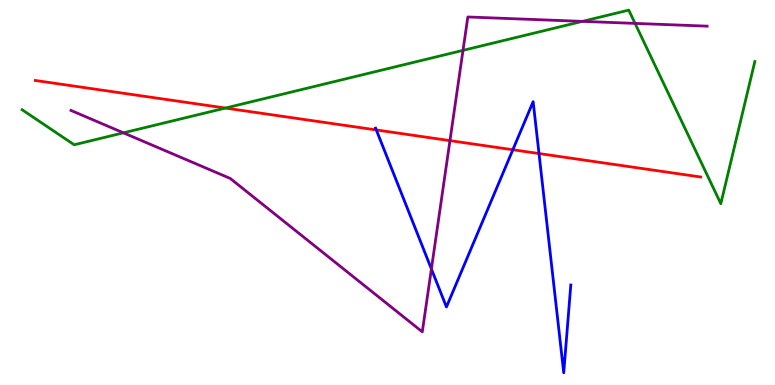[{'lines': ['blue', 'red'], 'intersections': [{'x': 4.86, 'y': 6.62}, {'x': 6.62, 'y': 6.11}, {'x': 6.95, 'y': 6.01}]}, {'lines': ['green', 'red'], 'intersections': [{'x': 2.91, 'y': 7.19}]}, {'lines': ['purple', 'red'], 'intersections': [{'x': 5.81, 'y': 6.35}]}, {'lines': ['blue', 'green'], 'intersections': []}, {'lines': ['blue', 'purple'], 'intersections': [{'x': 5.57, 'y': 3.01}]}, {'lines': ['green', 'purple'], 'intersections': [{'x': 1.59, 'y': 6.55}, {'x': 5.97, 'y': 8.69}, {'x': 7.52, 'y': 9.44}, {'x': 8.19, 'y': 9.39}]}]